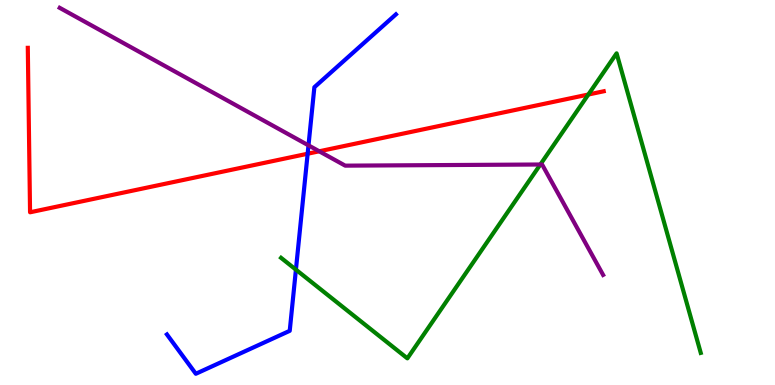[{'lines': ['blue', 'red'], 'intersections': [{'x': 3.97, 'y': 6.01}]}, {'lines': ['green', 'red'], 'intersections': [{'x': 7.59, 'y': 7.55}]}, {'lines': ['purple', 'red'], 'intersections': [{'x': 4.12, 'y': 6.07}]}, {'lines': ['blue', 'green'], 'intersections': [{'x': 3.82, 'y': 3.0}]}, {'lines': ['blue', 'purple'], 'intersections': [{'x': 3.98, 'y': 6.22}]}, {'lines': ['green', 'purple'], 'intersections': [{'x': 6.97, 'y': 5.73}]}]